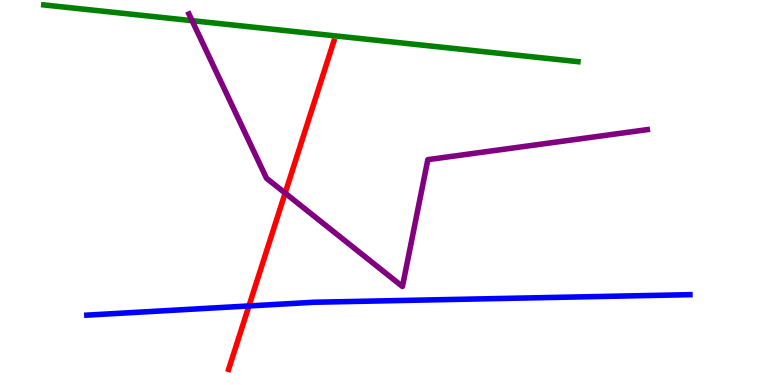[{'lines': ['blue', 'red'], 'intersections': [{'x': 3.21, 'y': 2.05}]}, {'lines': ['green', 'red'], 'intersections': []}, {'lines': ['purple', 'red'], 'intersections': [{'x': 3.68, 'y': 4.98}]}, {'lines': ['blue', 'green'], 'intersections': []}, {'lines': ['blue', 'purple'], 'intersections': []}, {'lines': ['green', 'purple'], 'intersections': [{'x': 2.48, 'y': 9.46}]}]